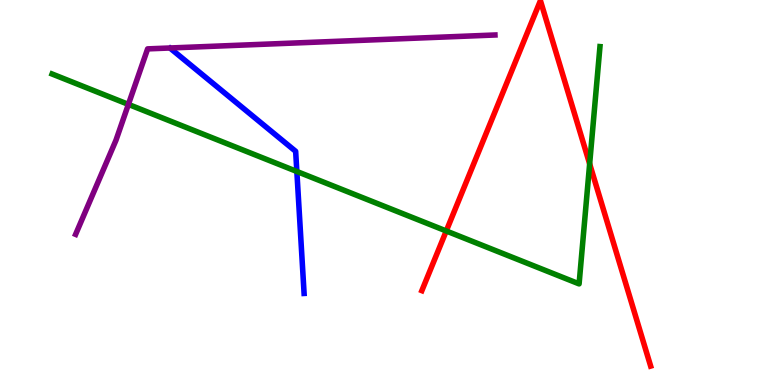[{'lines': ['blue', 'red'], 'intersections': []}, {'lines': ['green', 'red'], 'intersections': [{'x': 5.76, 'y': 4.0}, {'x': 7.61, 'y': 5.74}]}, {'lines': ['purple', 'red'], 'intersections': []}, {'lines': ['blue', 'green'], 'intersections': [{'x': 3.83, 'y': 5.55}]}, {'lines': ['blue', 'purple'], 'intersections': []}, {'lines': ['green', 'purple'], 'intersections': [{'x': 1.66, 'y': 7.29}]}]